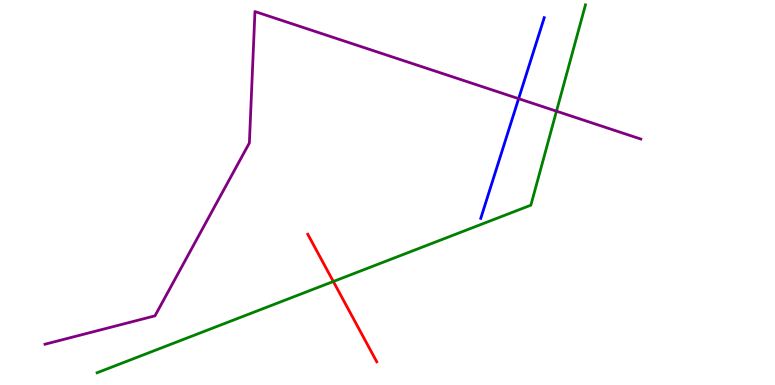[{'lines': ['blue', 'red'], 'intersections': []}, {'lines': ['green', 'red'], 'intersections': [{'x': 4.3, 'y': 2.69}]}, {'lines': ['purple', 'red'], 'intersections': []}, {'lines': ['blue', 'green'], 'intersections': []}, {'lines': ['blue', 'purple'], 'intersections': [{'x': 6.69, 'y': 7.44}]}, {'lines': ['green', 'purple'], 'intersections': [{'x': 7.18, 'y': 7.11}]}]